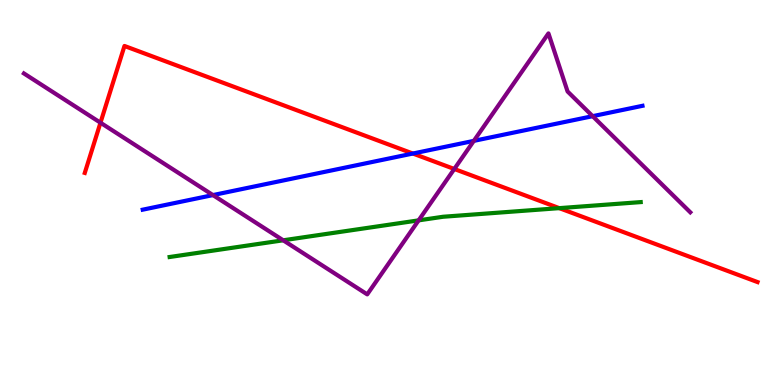[{'lines': ['blue', 'red'], 'intersections': [{'x': 5.33, 'y': 6.01}]}, {'lines': ['green', 'red'], 'intersections': [{'x': 7.22, 'y': 4.59}]}, {'lines': ['purple', 'red'], 'intersections': [{'x': 1.3, 'y': 6.81}, {'x': 5.86, 'y': 5.61}]}, {'lines': ['blue', 'green'], 'intersections': []}, {'lines': ['blue', 'purple'], 'intersections': [{'x': 2.75, 'y': 4.93}, {'x': 6.11, 'y': 6.34}, {'x': 7.65, 'y': 6.98}]}, {'lines': ['green', 'purple'], 'intersections': [{'x': 3.65, 'y': 3.76}, {'x': 5.4, 'y': 4.28}]}]